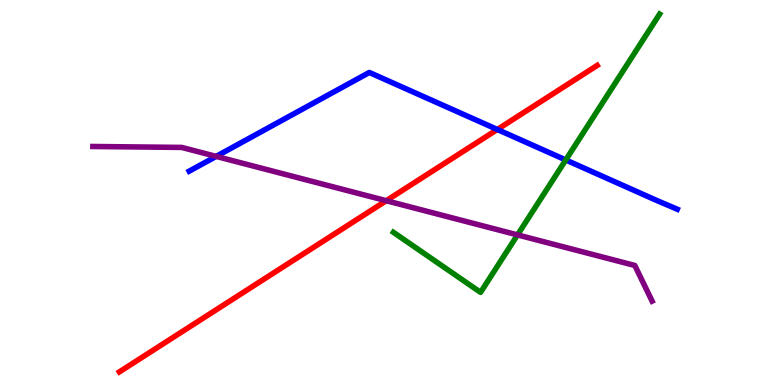[{'lines': ['blue', 'red'], 'intersections': [{'x': 6.42, 'y': 6.64}]}, {'lines': ['green', 'red'], 'intersections': []}, {'lines': ['purple', 'red'], 'intersections': [{'x': 4.98, 'y': 4.79}]}, {'lines': ['blue', 'green'], 'intersections': [{'x': 7.3, 'y': 5.85}]}, {'lines': ['blue', 'purple'], 'intersections': [{'x': 2.79, 'y': 5.94}]}, {'lines': ['green', 'purple'], 'intersections': [{'x': 6.68, 'y': 3.9}]}]